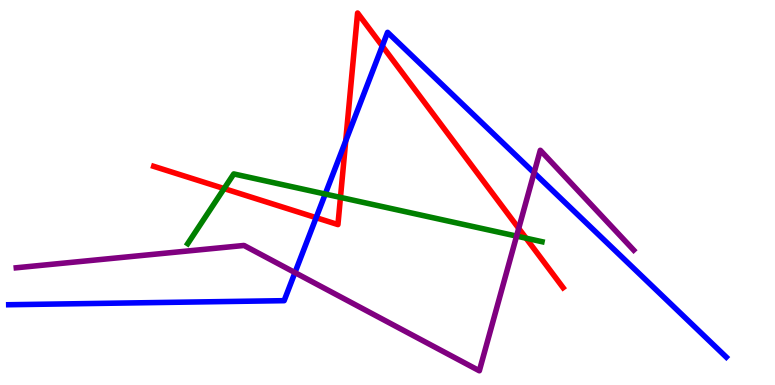[{'lines': ['blue', 'red'], 'intersections': [{'x': 4.08, 'y': 4.35}, {'x': 4.46, 'y': 6.34}, {'x': 4.93, 'y': 8.8}]}, {'lines': ['green', 'red'], 'intersections': [{'x': 2.89, 'y': 5.1}, {'x': 4.39, 'y': 4.87}, {'x': 6.79, 'y': 3.81}]}, {'lines': ['purple', 'red'], 'intersections': [{'x': 6.69, 'y': 4.07}]}, {'lines': ['blue', 'green'], 'intersections': [{'x': 4.2, 'y': 4.96}]}, {'lines': ['blue', 'purple'], 'intersections': [{'x': 3.81, 'y': 2.92}, {'x': 6.89, 'y': 5.51}]}, {'lines': ['green', 'purple'], 'intersections': [{'x': 6.67, 'y': 3.87}]}]